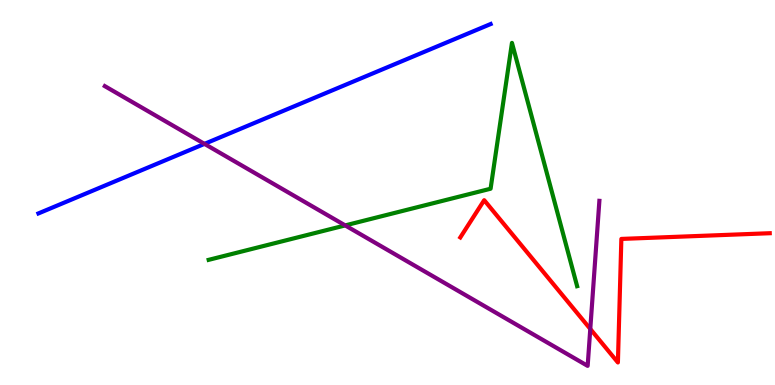[{'lines': ['blue', 'red'], 'intersections': []}, {'lines': ['green', 'red'], 'intersections': []}, {'lines': ['purple', 'red'], 'intersections': [{'x': 7.62, 'y': 1.46}]}, {'lines': ['blue', 'green'], 'intersections': []}, {'lines': ['blue', 'purple'], 'intersections': [{'x': 2.64, 'y': 6.26}]}, {'lines': ['green', 'purple'], 'intersections': [{'x': 4.45, 'y': 4.15}]}]